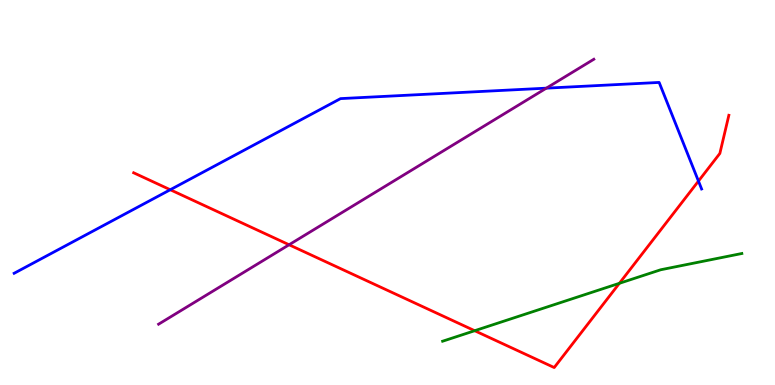[{'lines': ['blue', 'red'], 'intersections': [{'x': 2.2, 'y': 5.07}, {'x': 9.01, 'y': 5.3}]}, {'lines': ['green', 'red'], 'intersections': [{'x': 6.12, 'y': 1.41}, {'x': 7.99, 'y': 2.64}]}, {'lines': ['purple', 'red'], 'intersections': [{'x': 3.73, 'y': 3.64}]}, {'lines': ['blue', 'green'], 'intersections': []}, {'lines': ['blue', 'purple'], 'intersections': [{'x': 7.05, 'y': 7.71}]}, {'lines': ['green', 'purple'], 'intersections': []}]